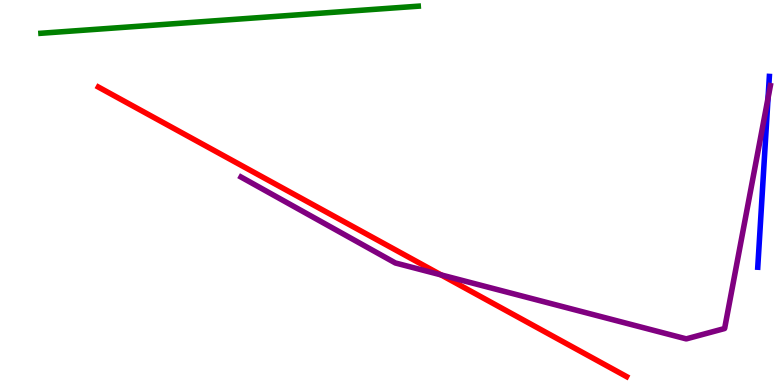[{'lines': ['blue', 'red'], 'intersections': []}, {'lines': ['green', 'red'], 'intersections': []}, {'lines': ['purple', 'red'], 'intersections': [{'x': 5.69, 'y': 2.86}]}, {'lines': ['blue', 'green'], 'intersections': []}, {'lines': ['blue', 'purple'], 'intersections': [{'x': 9.91, 'y': 7.45}]}, {'lines': ['green', 'purple'], 'intersections': []}]